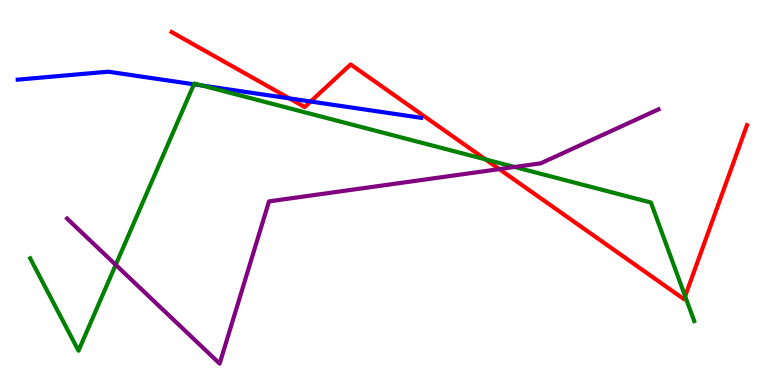[{'lines': ['blue', 'red'], 'intersections': [{'x': 3.73, 'y': 7.44}, {'x': 4.01, 'y': 7.36}]}, {'lines': ['green', 'red'], 'intersections': [{'x': 6.26, 'y': 5.86}, {'x': 8.84, 'y': 2.31}]}, {'lines': ['purple', 'red'], 'intersections': [{'x': 6.44, 'y': 5.61}]}, {'lines': ['blue', 'green'], 'intersections': [{'x': 2.5, 'y': 7.81}, {'x': 2.61, 'y': 7.78}]}, {'lines': ['blue', 'purple'], 'intersections': []}, {'lines': ['green', 'purple'], 'intersections': [{'x': 1.49, 'y': 3.12}, {'x': 6.64, 'y': 5.66}]}]